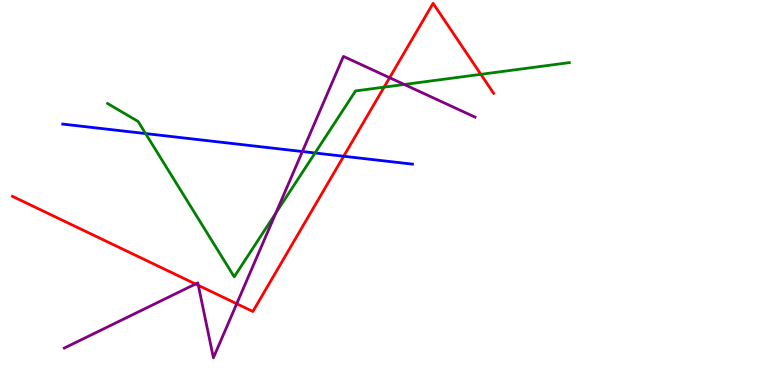[{'lines': ['blue', 'red'], 'intersections': [{'x': 4.43, 'y': 5.94}]}, {'lines': ['green', 'red'], 'intersections': [{'x': 4.96, 'y': 7.74}, {'x': 6.2, 'y': 8.07}]}, {'lines': ['purple', 'red'], 'intersections': [{'x': 2.52, 'y': 2.62}, {'x': 2.56, 'y': 2.59}, {'x': 3.05, 'y': 2.11}, {'x': 5.03, 'y': 7.98}]}, {'lines': ['blue', 'green'], 'intersections': [{'x': 1.88, 'y': 6.53}, {'x': 4.07, 'y': 6.03}]}, {'lines': ['blue', 'purple'], 'intersections': [{'x': 3.9, 'y': 6.06}]}, {'lines': ['green', 'purple'], 'intersections': [{'x': 3.56, 'y': 4.47}, {'x': 5.22, 'y': 7.81}]}]